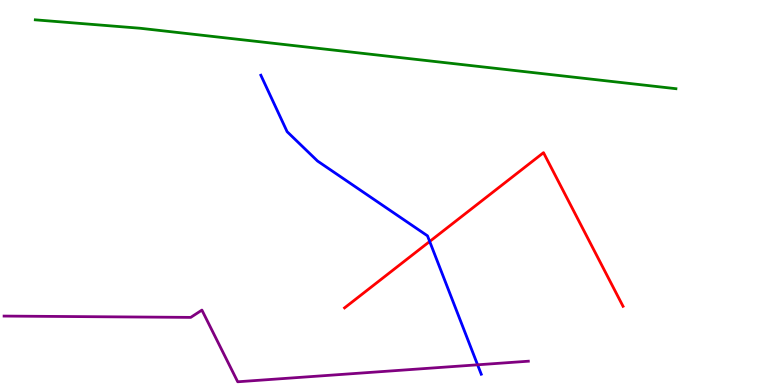[{'lines': ['blue', 'red'], 'intersections': [{'x': 5.54, 'y': 3.73}]}, {'lines': ['green', 'red'], 'intersections': []}, {'lines': ['purple', 'red'], 'intersections': []}, {'lines': ['blue', 'green'], 'intersections': []}, {'lines': ['blue', 'purple'], 'intersections': [{'x': 6.16, 'y': 0.525}]}, {'lines': ['green', 'purple'], 'intersections': []}]